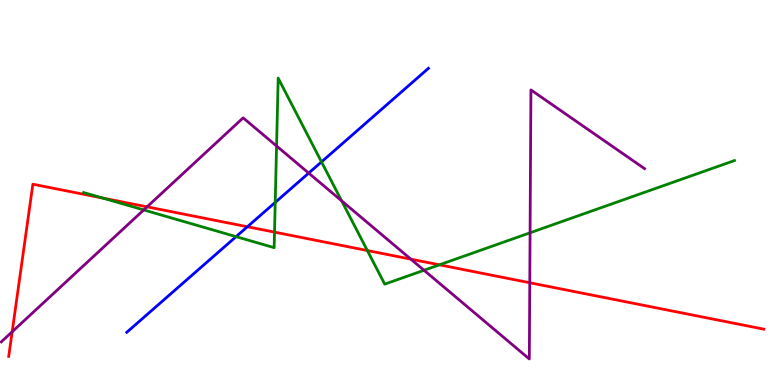[{'lines': ['blue', 'red'], 'intersections': [{'x': 3.19, 'y': 4.11}]}, {'lines': ['green', 'red'], 'intersections': [{'x': 1.32, 'y': 4.86}, {'x': 3.54, 'y': 3.97}, {'x': 4.74, 'y': 3.49}, {'x': 5.67, 'y': 3.12}]}, {'lines': ['purple', 'red'], 'intersections': [{'x': 0.157, 'y': 1.38}, {'x': 1.9, 'y': 4.63}, {'x': 5.3, 'y': 3.27}, {'x': 6.84, 'y': 2.66}]}, {'lines': ['blue', 'green'], 'intersections': [{'x': 3.05, 'y': 3.85}, {'x': 3.55, 'y': 4.74}, {'x': 4.15, 'y': 5.79}]}, {'lines': ['blue', 'purple'], 'intersections': [{'x': 3.98, 'y': 5.5}]}, {'lines': ['green', 'purple'], 'intersections': [{'x': 1.85, 'y': 4.55}, {'x': 3.57, 'y': 6.21}, {'x': 4.41, 'y': 4.78}, {'x': 5.47, 'y': 2.98}, {'x': 6.84, 'y': 3.95}]}]